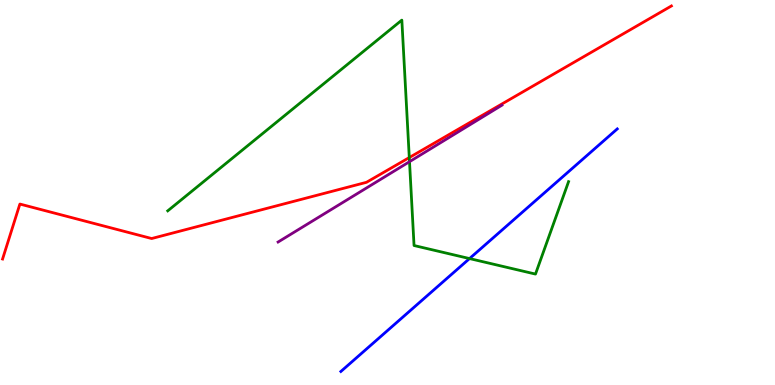[{'lines': ['blue', 'red'], 'intersections': []}, {'lines': ['green', 'red'], 'intersections': [{'x': 5.28, 'y': 5.91}]}, {'lines': ['purple', 'red'], 'intersections': []}, {'lines': ['blue', 'green'], 'intersections': [{'x': 6.06, 'y': 3.28}]}, {'lines': ['blue', 'purple'], 'intersections': []}, {'lines': ['green', 'purple'], 'intersections': [{'x': 5.28, 'y': 5.8}]}]